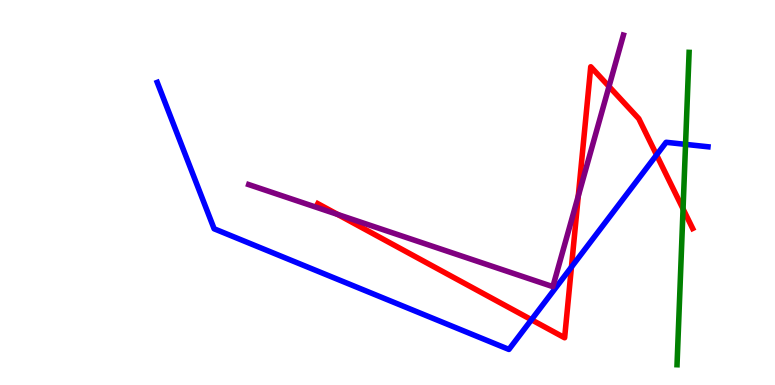[{'lines': ['blue', 'red'], 'intersections': [{'x': 6.86, 'y': 1.7}, {'x': 7.37, 'y': 3.06}, {'x': 8.47, 'y': 5.98}]}, {'lines': ['green', 'red'], 'intersections': [{'x': 8.81, 'y': 4.57}]}, {'lines': ['purple', 'red'], 'intersections': [{'x': 4.36, 'y': 4.43}, {'x': 7.46, 'y': 4.91}, {'x': 7.86, 'y': 7.75}]}, {'lines': ['blue', 'green'], 'intersections': [{'x': 8.85, 'y': 6.25}]}, {'lines': ['blue', 'purple'], 'intersections': []}, {'lines': ['green', 'purple'], 'intersections': []}]